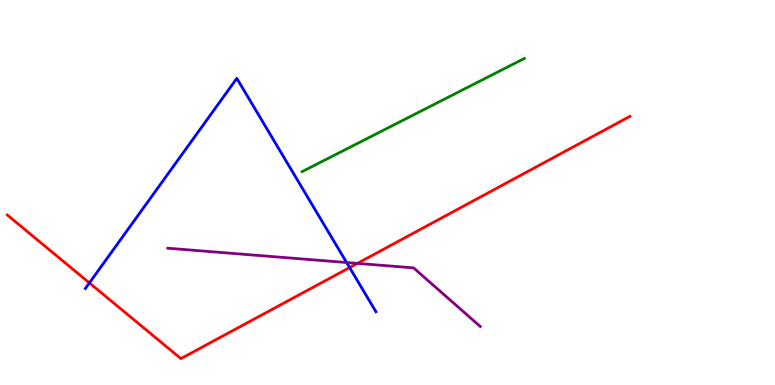[{'lines': ['blue', 'red'], 'intersections': [{'x': 1.15, 'y': 2.65}, {'x': 4.51, 'y': 3.05}]}, {'lines': ['green', 'red'], 'intersections': []}, {'lines': ['purple', 'red'], 'intersections': [{'x': 4.61, 'y': 3.16}]}, {'lines': ['blue', 'green'], 'intersections': []}, {'lines': ['blue', 'purple'], 'intersections': [{'x': 4.47, 'y': 3.18}]}, {'lines': ['green', 'purple'], 'intersections': []}]